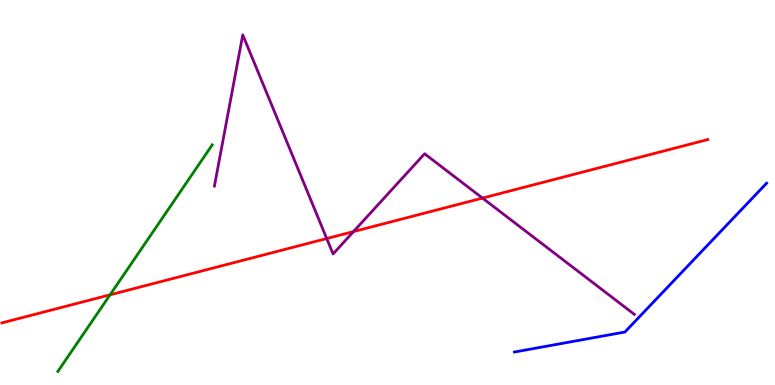[{'lines': ['blue', 'red'], 'intersections': []}, {'lines': ['green', 'red'], 'intersections': [{'x': 1.42, 'y': 2.34}]}, {'lines': ['purple', 'red'], 'intersections': [{'x': 4.22, 'y': 3.8}, {'x': 4.56, 'y': 3.98}, {'x': 6.23, 'y': 4.85}]}, {'lines': ['blue', 'green'], 'intersections': []}, {'lines': ['blue', 'purple'], 'intersections': []}, {'lines': ['green', 'purple'], 'intersections': []}]